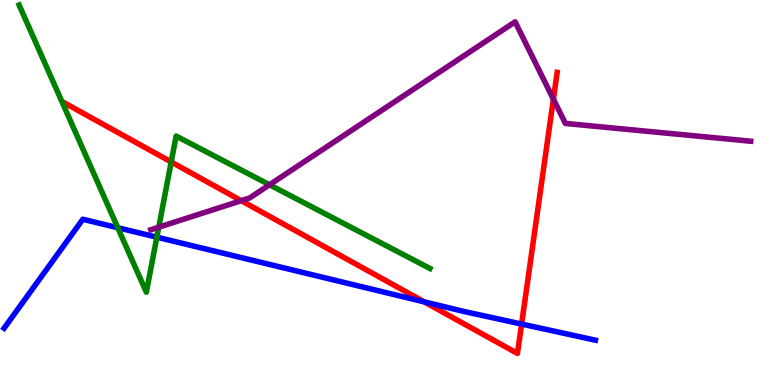[{'lines': ['blue', 'red'], 'intersections': [{'x': 5.47, 'y': 2.16}, {'x': 6.73, 'y': 1.58}]}, {'lines': ['green', 'red'], 'intersections': [{'x': 2.21, 'y': 5.79}]}, {'lines': ['purple', 'red'], 'intersections': [{'x': 3.11, 'y': 4.79}, {'x': 7.14, 'y': 7.42}]}, {'lines': ['blue', 'green'], 'intersections': [{'x': 1.52, 'y': 4.09}, {'x': 2.02, 'y': 3.84}]}, {'lines': ['blue', 'purple'], 'intersections': []}, {'lines': ['green', 'purple'], 'intersections': [{'x': 2.05, 'y': 4.1}, {'x': 3.48, 'y': 5.2}]}]